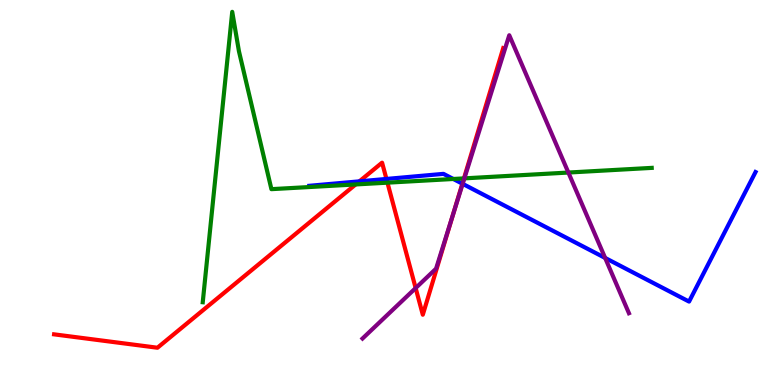[{'lines': ['blue', 'red'], 'intersections': [{'x': 4.64, 'y': 5.29}, {'x': 4.99, 'y': 5.35}, {'x': 5.97, 'y': 5.23}]}, {'lines': ['green', 'red'], 'intersections': [{'x': 4.59, 'y': 5.21}, {'x': 5.0, 'y': 5.26}, {'x': 5.99, 'y': 5.37}]}, {'lines': ['purple', 'red'], 'intersections': [{'x': 5.36, 'y': 2.52}, {'x': 5.84, 'y': 4.42}]}, {'lines': ['blue', 'green'], 'intersections': [{'x': 5.85, 'y': 5.35}]}, {'lines': ['blue', 'purple'], 'intersections': [{'x': 5.97, 'y': 5.22}, {'x': 7.81, 'y': 3.3}]}, {'lines': ['green', 'purple'], 'intersections': [{'x': 5.99, 'y': 5.37}, {'x': 7.33, 'y': 5.52}]}]